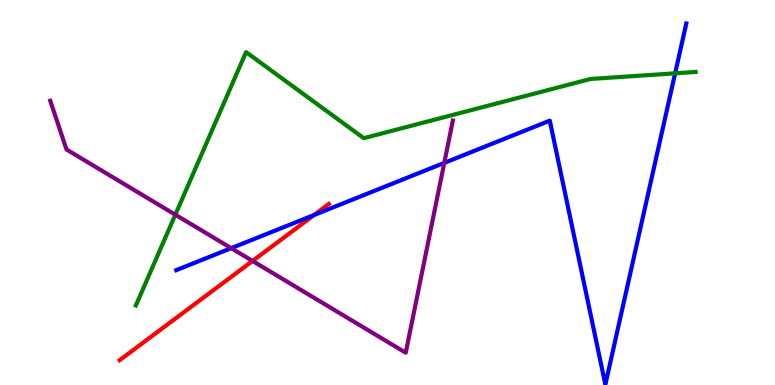[{'lines': ['blue', 'red'], 'intersections': [{'x': 4.05, 'y': 4.42}]}, {'lines': ['green', 'red'], 'intersections': []}, {'lines': ['purple', 'red'], 'intersections': [{'x': 3.26, 'y': 3.22}]}, {'lines': ['blue', 'green'], 'intersections': [{'x': 8.71, 'y': 8.1}]}, {'lines': ['blue', 'purple'], 'intersections': [{'x': 2.98, 'y': 3.55}, {'x': 5.73, 'y': 5.77}]}, {'lines': ['green', 'purple'], 'intersections': [{'x': 2.26, 'y': 4.42}]}]